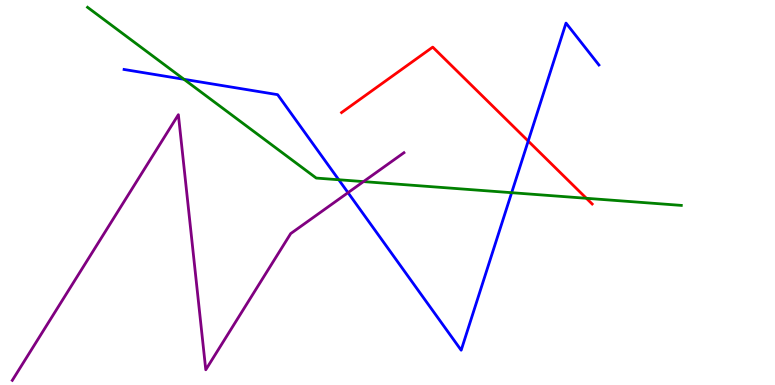[{'lines': ['blue', 'red'], 'intersections': [{'x': 6.82, 'y': 6.34}]}, {'lines': ['green', 'red'], 'intersections': [{'x': 7.57, 'y': 4.85}]}, {'lines': ['purple', 'red'], 'intersections': []}, {'lines': ['blue', 'green'], 'intersections': [{'x': 2.37, 'y': 7.94}, {'x': 4.37, 'y': 5.33}, {'x': 6.6, 'y': 4.99}]}, {'lines': ['blue', 'purple'], 'intersections': [{'x': 4.49, 'y': 5.0}]}, {'lines': ['green', 'purple'], 'intersections': [{'x': 4.69, 'y': 5.28}]}]